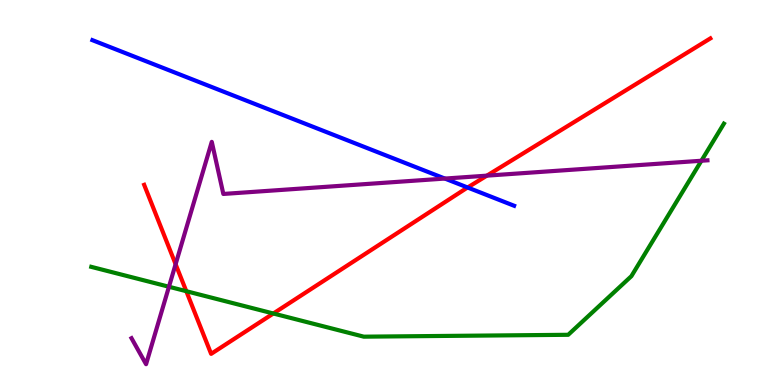[{'lines': ['blue', 'red'], 'intersections': [{'x': 6.03, 'y': 5.13}]}, {'lines': ['green', 'red'], 'intersections': [{'x': 2.4, 'y': 2.44}, {'x': 3.53, 'y': 1.86}]}, {'lines': ['purple', 'red'], 'intersections': [{'x': 2.27, 'y': 3.14}, {'x': 6.28, 'y': 5.44}]}, {'lines': ['blue', 'green'], 'intersections': []}, {'lines': ['blue', 'purple'], 'intersections': [{'x': 5.74, 'y': 5.36}]}, {'lines': ['green', 'purple'], 'intersections': [{'x': 2.18, 'y': 2.55}, {'x': 9.05, 'y': 5.82}]}]